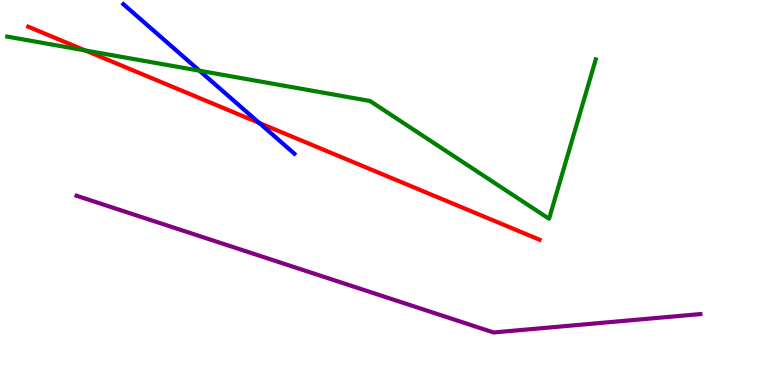[{'lines': ['blue', 'red'], 'intersections': [{'x': 3.35, 'y': 6.81}]}, {'lines': ['green', 'red'], 'intersections': [{'x': 1.1, 'y': 8.69}]}, {'lines': ['purple', 'red'], 'intersections': []}, {'lines': ['blue', 'green'], 'intersections': [{'x': 2.57, 'y': 8.16}]}, {'lines': ['blue', 'purple'], 'intersections': []}, {'lines': ['green', 'purple'], 'intersections': []}]